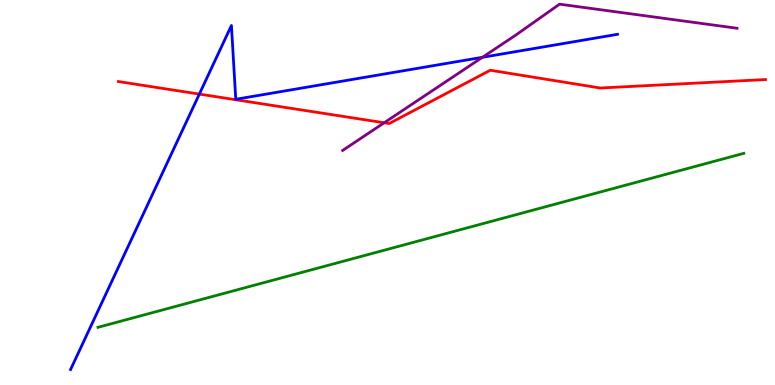[{'lines': ['blue', 'red'], 'intersections': [{'x': 2.57, 'y': 7.56}]}, {'lines': ['green', 'red'], 'intersections': []}, {'lines': ['purple', 'red'], 'intersections': [{'x': 4.96, 'y': 6.81}]}, {'lines': ['blue', 'green'], 'intersections': []}, {'lines': ['blue', 'purple'], 'intersections': [{'x': 6.22, 'y': 8.51}]}, {'lines': ['green', 'purple'], 'intersections': []}]